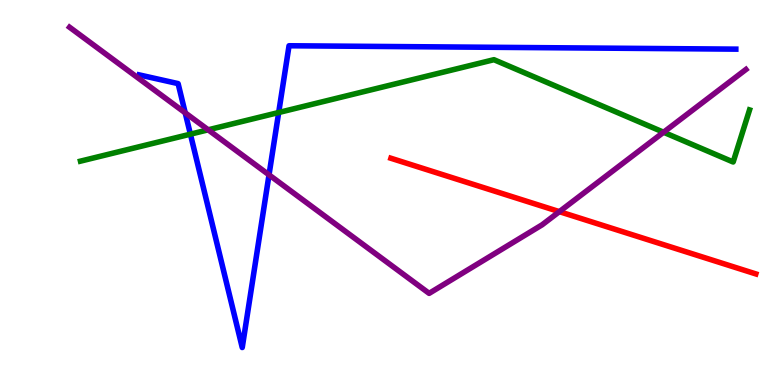[{'lines': ['blue', 'red'], 'intersections': []}, {'lines': ['green', 'red'], 'intersections': []}, {'lines': ['purple', 'red'], 'intersections': [{'x': 7.22, 'y': 4.5}]}, {'lines': ['blue', 'green'], 'intersections': [{'x': 2.46, 'y': 6.51}, {'x': 3.6, 'y': 7.08}]}, {'lines': ['blue', 'purple'], 'intersections': [{'x': 2.39, 'y': 7.07}, {'x': 3.47, 'y': 5.46}]}, {'lines': ['green', 'purple'], 'intersections': [{'x': 2.69, 'y': 6.63}, {'x': 8.56, 'y': 6.57}]}]